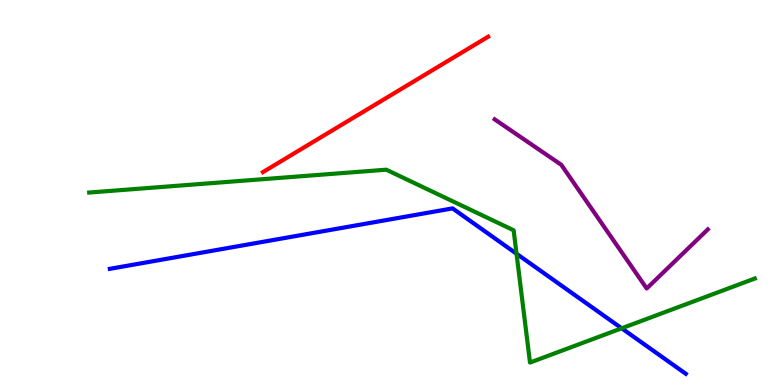[{'lines': ['blue', 'red'], 'intersections': []}, {'lines': ['green', 'red'], 'intersections': []}, {'lines': ['purple', 'red'], 'intersections': []}, {'lines': ['blue', 'green'], 'intersections': [{'x': 6.66, 'y': 3.41}, {'x': 8.02, 'y': 1.47}]}, {'lines': ['blue', 'purple'], 'intersections': []}, {'lines': ['green', 'purple'], 'intersections': []}]